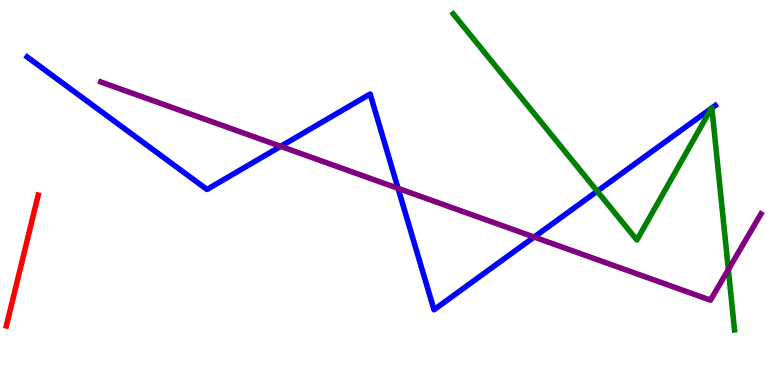[{'lines': ['blue', 'red'], 'intersections': []}, {'lines': ['green', 'red'], 'intersections': []}, {'lines': ['purple', 'red'], 'intersections': []}, {'lines': ['blue', 'green'], 'intersections': [{'x': 7.71, 'y': 5.03}, {'x': 9.18, 'y': 7.19}, {'x': 9.19, 'y': 7.2}]}, {'lines': ['blue', 'purple'], 'intersections': [{'x': 3.62, 'y': 6.2}, {'x': 5.14, 'y': 5.11}, {'x': 6.89, 'y': 3.84}]}, {'lines': ['green', 'purple'], 'intersections': [{'x': 9.4, 'y': 3.0}]}]